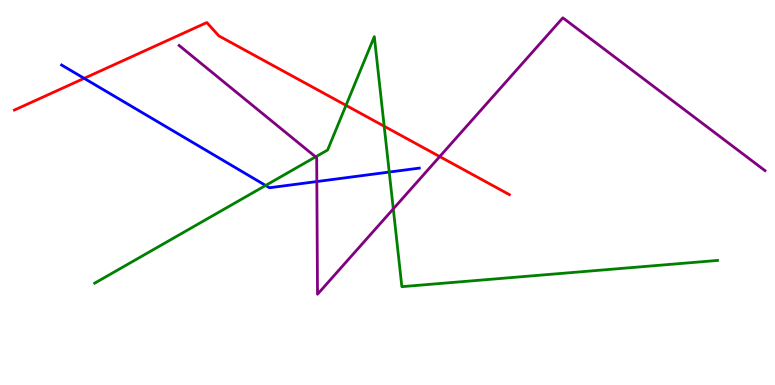[{'lines': ['blue', 'red'], 'intersections': [{'x': 1.09, 'y': 7.97}]}, {'lines': ['green', 'red'], 'intersections': [{'x': 4.46, 'y': 7.26}, {'x': 4.96, 'y': 6.72}]}, {'lines': ['purple', 'red'], 'intersections': [{'x': 5.67, 'y': 5.93}]}, {'lines': ['blue', 'green'], 'intersections': [{'x': 3.43, 'y': 5.18}, {'x': 5.02, 'y': 5.53}]}, {'lines': ['blue', 'purple'], 'intersections': [{'x': 4.09, 'y': 5.28}]}, {'lines': ['green', 'purple'], 'intersections': [{'x': 4.07, 'y': 5.93}, {'x': 5.07, 'y': 4.57}]}]